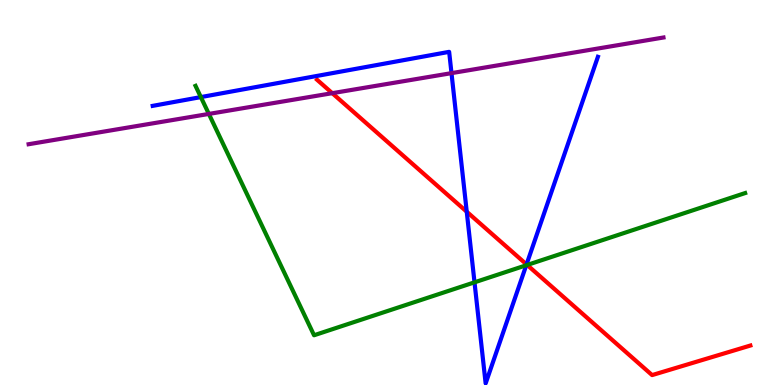[{'lines': ['blue', 'red'], 'intersections': [{'x': 6.02, 'y': 4.5}, {'x': 6.79, 'y': 3.13}]}, {'lines': ['green', 'red'], 'intersections': [{'x': 6.8, 'y': 3.12}]}, {'lines': ['purple', 'red'], 'intersections': [{'x': 4.29, 'y': 7.58}]}, {'lines': ['blue', 'green'], 'intersections': [{'x': 2.59, 'y': 7.48}, {'x': 6.12, 'y': 2.67}, {'x': 6.79, 'y': 3.11}]}, {'lines': ['blue', 'purple'], 'intersections': [{'x': 5.83, 'y': 8.1}]}, {'lines': ['green', 'purple'], 'intersections': [{'x': 2.69, 'y': 7.04}]}]